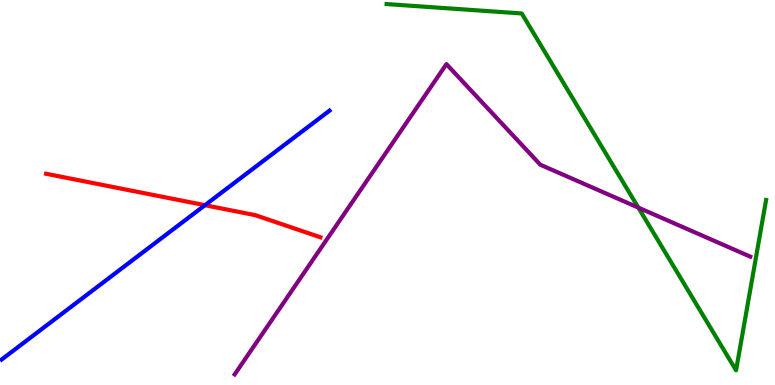[{'lines': ['blue', 'red'], 'intersections': [{'x': 2.64, 'y': 4.67}]}, {'lines': ['green', 'red'], 'intersections': []}, {'lines': ['purple', 'red'], 'intersections': []}, {'lines': ['blue', 'green'], 'intersections': []}, {'lines': ['blue', 'purple'], 'intersections': []}, {'lines': ['green', 'purple'], 'intersections': [{'x': 8.24, 'y': 4.61}]}]